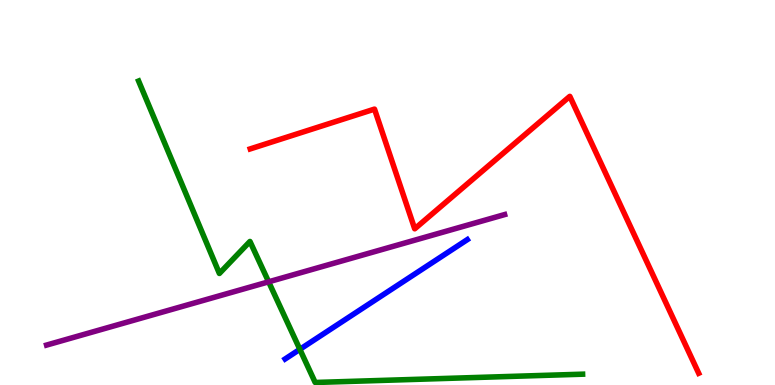[{'lines': ['blue', 'red'], 'intersections': []}, {'lines': ['green', 'red'], 'intersections': []}, {'lines': ['purple', 'red'], 'intersections': []}, {'lines': ['blue', 'green'], 'intersections': [{'x': 3.87, 'y': 0.927}]}, {'lines': ['blue', 'purple'], 'intersections': []}, {'lines': ['green', 'purple'], 'intersections': [{'x': 3.47, 'y': 2.68}]}]